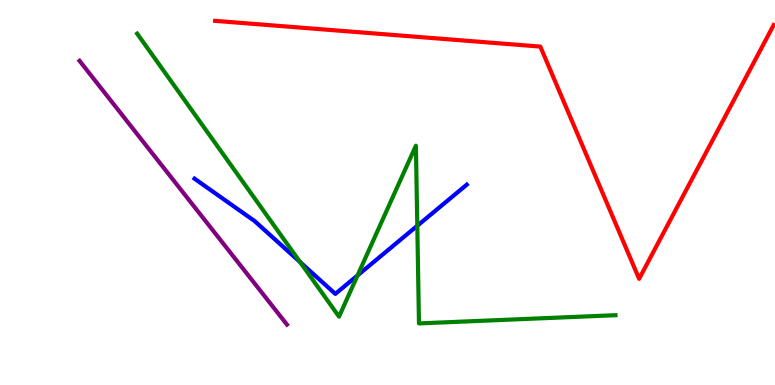[{'lines': ['blue', 'red'], 'intersections': []}, {'lines': ['green', 'red'], 'intersections': []}, {'lines': ['purple', 'red'], 'intersections': []}, {'lines': ['blue', 'green'], 'intersections': [{'x': 3.87, 'y': 3.19}, {'x': 4.61, 'y': 2.85}, {'x': 5.38, 'y': 4.14}]}, {'lines': ['blue', 'purple'], 'intersections': []}, {'lines': ['green', 'purple'], 'intersections': []}]